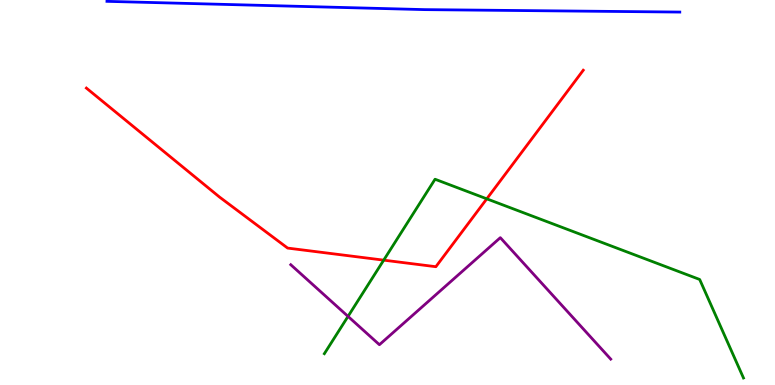[{'lines': ['blue', 'red'], 'intersections': []}, {'lines': ['green', 'red'], 'intersections': [{'x': 4.95, 'y': 3.24}, {'x': 6.28, 'y': 4.84}]}, {'lines': ['purple', 'red'], 'intersections': []}, {'lines': ['blue', 'green'], 'intersections': []}, {'lines': ['blue', 'purple'], 'intersections': []}, {'lines': ['green', 'purple'], 'intersections': [{'x': 4.49, 'y': 1.78}]}]